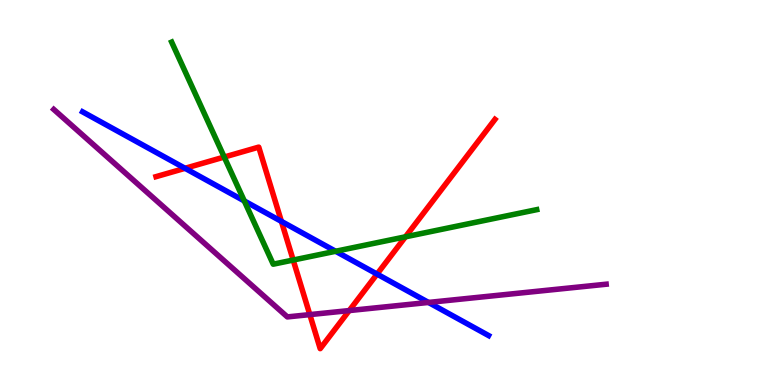[{'lines': ['blue', 'red'], 'intersections': [{'x': 2.39, 'y': 5.63}, {'x': 3.63, 'y': 4.25}, {'x': 4.87, 'y': 2.88}]}, {'lines': ['green', 'red'], 'intersections': [{'x': 2.89, 'y': 5.92}, {'x': 3.78, 'y': 3.25}, {'x': 5.23, 'y': 3.85}]}, {'lines': ['purple', 'red'], 'intersections': [{'x': 4.0, 'y': 1.83}, {'x': 4.51, 'y': 1.93}]}, {'lines': ['blue', 'green'], 'intersections': [{'x': 3.15, 'y': 4.78}, {'x': 4.33, 'y': 3.47}]}, {'lines': ['blue', 'purple'], 'intersections': [{'x': 5.53, 'y': 2.14}]}, {'lines': ['green', 'purple'], 'intersections': []}]